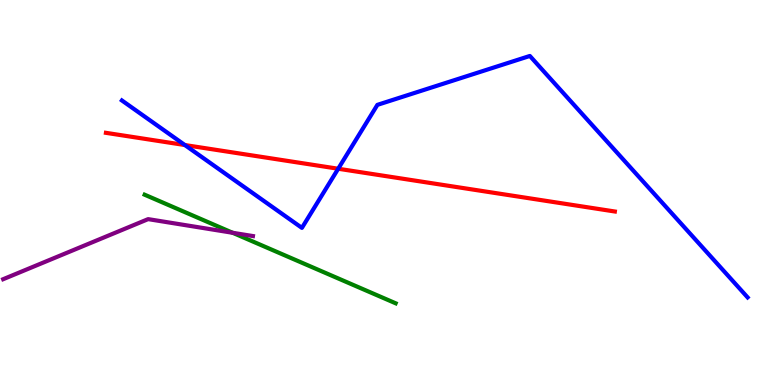[{'lines': ['blue', 'red'], 'intersections': [{'x': 2.39, 'y': 6.23}, {'x': 4.36, 'y': 5.62}]}, {'lines': ['green', 'red'], 'intersections': []}, {'lines': ['purple', 'red'], 'intersections': []}, {'lines': ['blue', 'green'], 'intersections': []}, {'lines': ['blue', 'purple'], 'intersections': []}, {'lines': ['green', 'purple'], 'intersections': [{'x': 3.0, 'y': 3.95}]}]